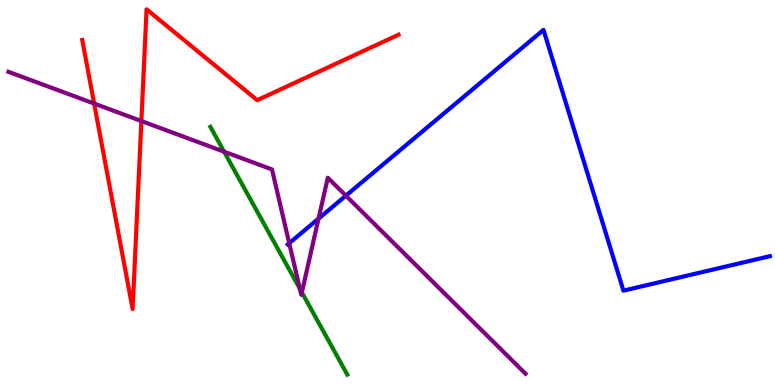[{'lines': ['blue', 'red'], 'intersections': []}, {'lines': ['green', 'red'], 'intersections': []}, {'lines': ['purple', 'red'], 'intersections': [{'x': 1.21, 'y': 7.31}, {'x': 1.82, 'y': 6.86}]}, {'lines': ['blue', 'green'], 'intersections': []}, {'lines': ['blue', 'purple'], 'intersections': [{'x': 3.73, 'y': 3.68}, {'x': 4.11, 'y': 4.32}, {'x': 4.46, 'y': 4.92}]}, {'lines': ['green', 'purple'], 'intersections': [{'x': 2.89, 'y': 6.06}, {'x': 3.87, 'y': 2.5}, {'x': 3.89, 'y': 2.41}]}]